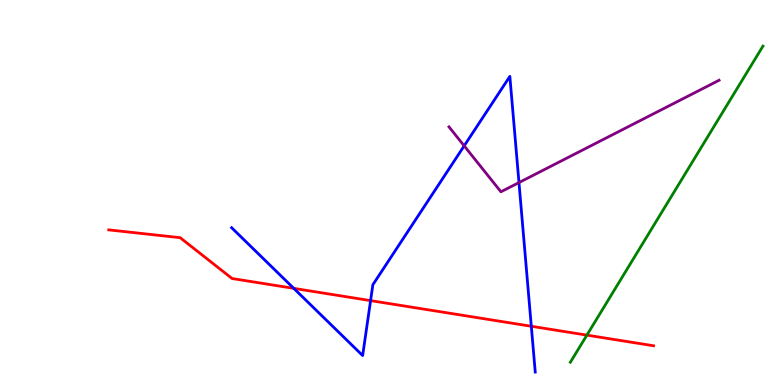[{'lines': ['blue', 'red'], 'intersections': [{'x': 3.79, 'y': 2.51}, {'x': 4.78, 'y': 2.19}, {'x': 6.86, 'y': 1.53}]}, {'lines': ['green', 'red'], 'intersections': [{'x': 7.57, 'y': 1.3}]}, {'lines': ['purple', 'red'], 'intersections': []}, {'lines': ['blue', 'green'], 'intersections': []}, {'lines': ['blue', 'purple'], 'intersections': [{'x': 5.99, 'y': 6.21}, {'x': 6.7, 'y': 5.26}]}, {'lines': ['green', 'purple'], 'intersections': []}]